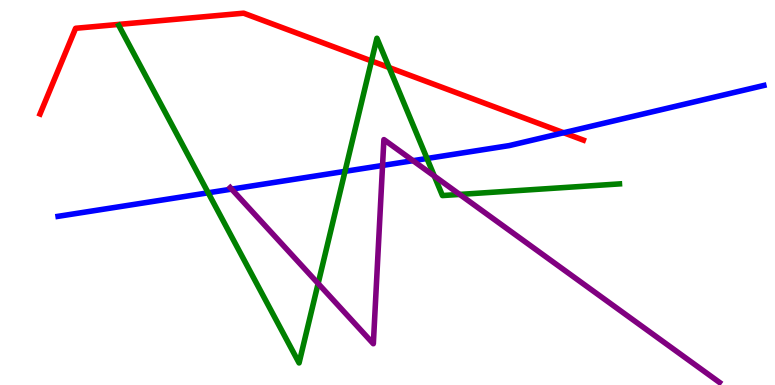[{'lines': ['blue', 'red'], 'intersections': [{'x': 7.27, 'y': 6.55}]}, {'lines': ['green', 'red'], 'intersections': [{'x': 4.79, 'y': 8.42}, {'x': 5.02, 'y': 8.25}]}, {'lines': ['purple', 'red'], 'intersections': []}, {'lines': ['blue', 'green'], 'intersections': [{'x': 2.69, 'y': 4.99}, {'x': 4.45, 'y': 5.55}, {'x': 5.51, 'y': 5.88}]}, {'lines': ['blue', 'purple'], 'intersections': [{'x': 2.99, 'y': 5.09}, {'x': 4.94, 'y': 5.7}, {'x': 5.33, 'y': 5.83}]}, {'lines': ['green', 'purple'], 'intersections': [{'x': 4.1, 'y': 2.64}, {'x': 5.6, 'y': 5.43}, {'x': 5.93, 'y': 4.95}]}]